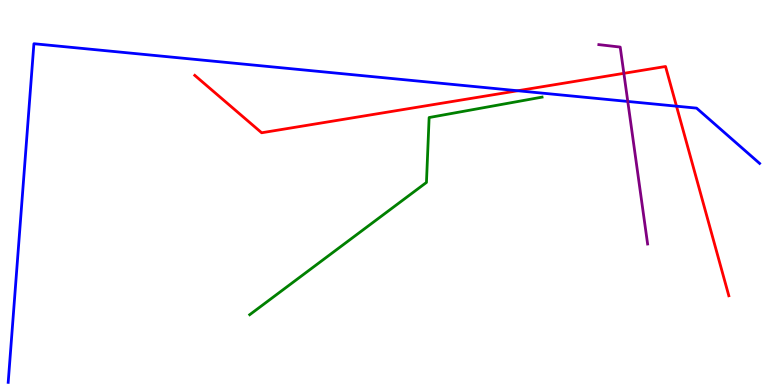[{'lines': ['blue', 'red'], 'intersections': [{'x': 6.68, 'y': 7.64}, {'x': 8.73, 'y': 7.24}]}, {'lines': ['green', 'red'], 'intersections': []}, {'lines': ['purple', 'red'], 'intersections': [{'x': 8.05, 'y': 8.1}]}, {'lines': ['blue', 'green'], 'intersections': []}, {'lines': ['blue', 'purple'], 'intersections': [{'x': 8.1, 'y': 7.37}]}, {'lines': ['green', 'purple'], 'intersections': []}]